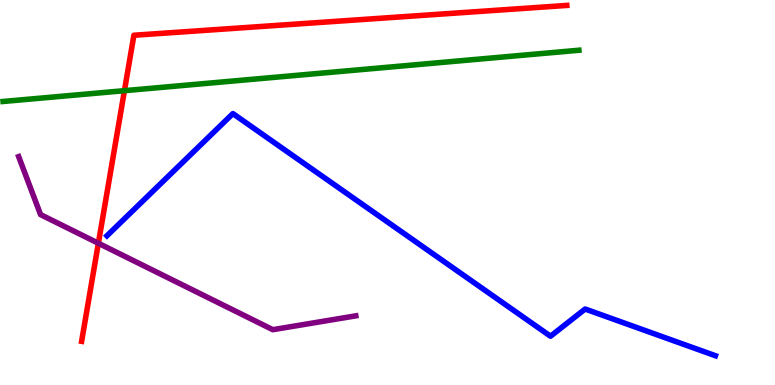[{'lines': ['blue', 'red'], 'intersections': []}, {'lines': ['green', 'red'], 'intersections': [{'x': 1.61, 'y': 7.64}]}, {'lines': ['purple', 'red'], 'intersections': [{'x': 1.27, 'y': 3.68}]}, {'lines': ['blue', 'green'], 'intersections': []}, {'lines': ['blue', 'purple'], 'intersections': []}, {'lines': ['green', 'purple'], 'intersections': []}]